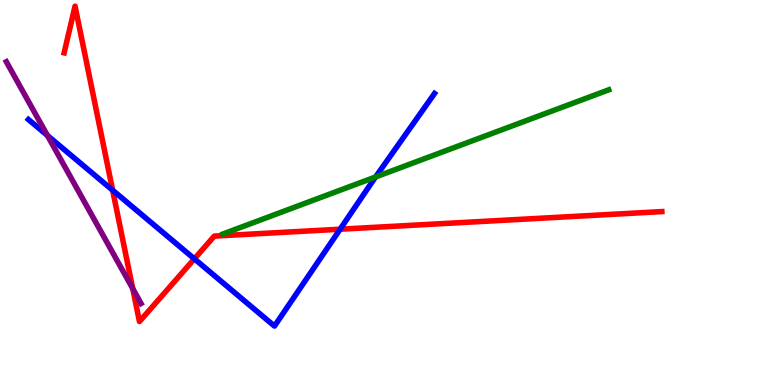[{'lines': ['blue', 'red'], 'intersections': [{'x': 1.45, 'y': 5.06}, {'x': 2.51, 'y': 3.28}, {'x': 4.39, 'y': 4.05}]}, {'lines': ['green', 'red'], 'intersections': []}, {'lines': ['purple', 'red'], 'intersections': [{'x': 1.71, 'y': 2.5}]}, {'lines': ['blue', 'green'], 'intersections': [{'x': 4.85, 'y': 5.4}]}, {'lines': ['blue', 'purple'], 'intersections': [{'x': 0.612, 'y': 6.48}]}, {'lines': ['green', 'purple'], 'intersections': []}]